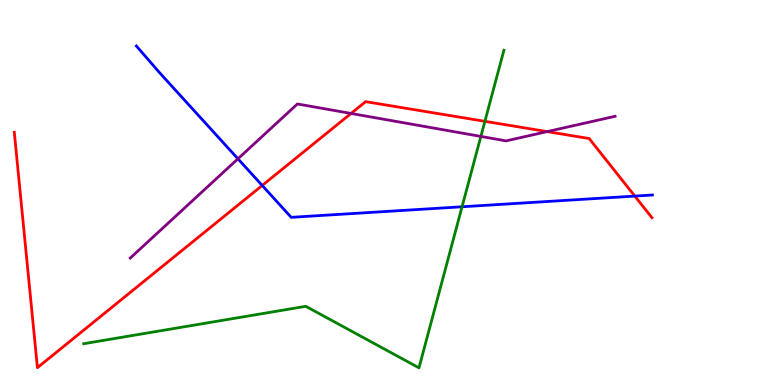[{'lines': ['blue', 'red'], 'intersections': [{'x': 3.38, 'y': 5.18}, {'x': 8.19, 'y': 4.91}]}, {'lines': ['green', 'red'], 'intersections': [{'x': 6.26, 'y': 6.85}]}, {'lines': ['purple', 'red'], 'intersections': [{'x': 4.53, 'y': 7.05}, {'x': 7.06, 'y': 6.58}]}, {'lines': ['blue', 'green'], 'intersections': [{'x': 5.96, 'y': 4.63}]}, {'lines': ['blue', 'purple'], 'intersections': [{'x': 3.07, 'y': 5.88}]}, {'lines': ['green', 'purple'], 'intersections': [{'x': 6.2, 'y': 6.46}]}]